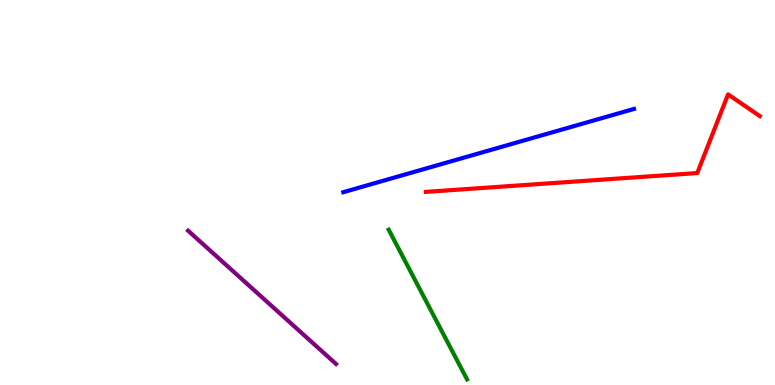[{'lines': ['blue', 'red'], 'intersections': []}, {'lines': ['green', 'red'], 'intersections': []}, {'lines': ['purple', 'red'], 'intersections': []}, {'lines': ['blue', 'green'], 'intersections': []}, {'lines': ['blue', 'purple'], 'intersections': []}, {'lines': ['green', 'purple'], 'intersections': []}]